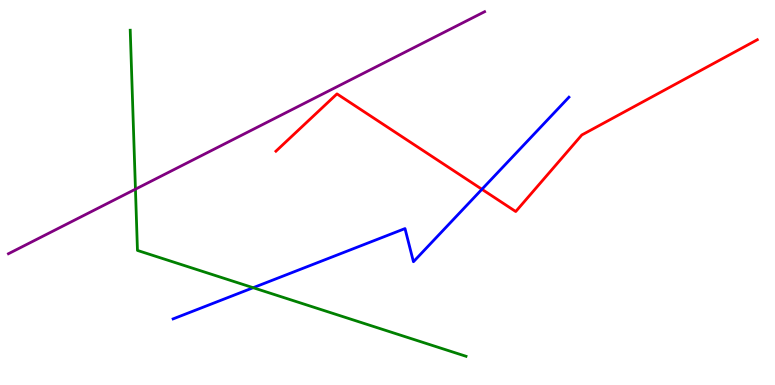[{'lines': ['blue', 'red'], 'intersections': [{'x': 6.22, 'y': 5.08}]}, {'lines': ['green', 'red'], 'intersections': []}, {'lines': ['purple', 'red'], 'intersections': []}, {'lines': ['blue', 'green'], 'intersections': [{'x': 3.27, 'y': 2.53}]}, {'lines': ['blue', 'purple'], 'intersections': []}, {'lines': ['green', 'purple'], 'intersections': [{'x': 1.75, 'y': 5.09}]}]